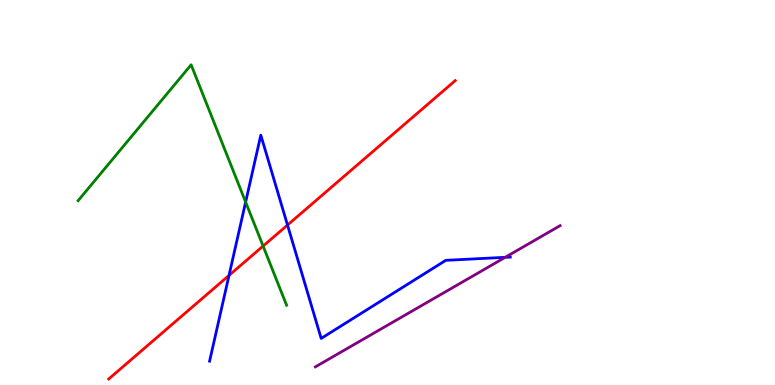[{'lines': ['blue', 'red'], 'intersections': [{'x': 2.96, 'y': 2.85}, {'x': 3.71, 'y': 4.15}]}, {'lines': ['green', 'red'], 'intersections': [{'x': 3.39, 'y': 3.61}]}, {'lines': ['purple', 'red'], 'intersections': []}, {'lines': ['blue', 'green'], 'intersections': [{'x': 3.17, 'y': 4.75}]}, {'lines': ['blue', 'purple'], 'intersections': [{'x': 6.52, 'y': 3.32}]}, {'lines': ['green', 'purple'], 'intersections': []}]